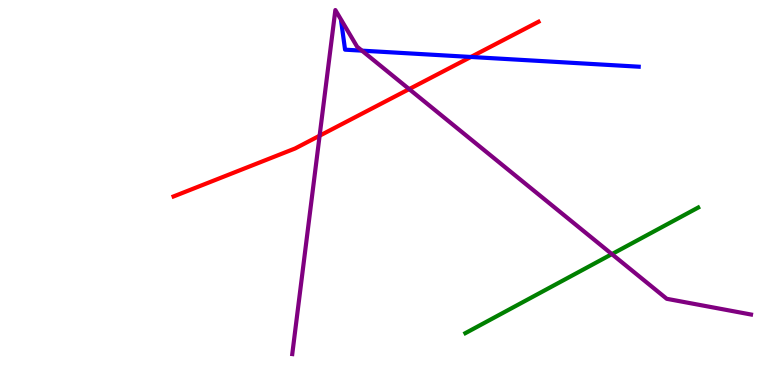[{'lines': ['blue', 'red'], 'intersections': [{'x': 6.08, 'y': 8.52}]}, {'lines': ['green', 'red'], 'intersections': []}, {'lines': ['purple', 'red'], 'intersections': [{'x': 4.12, 'y': 6.48}, {'x': 5.28, 'y': 7.69}]}, {'lines': ['blue', 'green'], 'intersections': []}, {'lines': ['blue', 'purple'], 'intersections': [{'x': 4.67, 'y': 8.68}]}, {'lines': ['green', 'purple'], 'intersections': [{'x': 7.9, 'y': 3.4}]}]